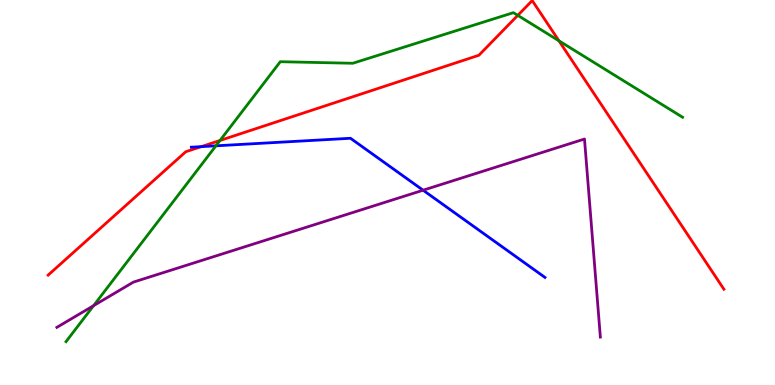[{'lines': ['blue', 'red'], 'intersections': [{'x': 2.6, 'y': 6.19}]}, {'lines': ['green', 'red'], 'intersections': [{'x': 2.84, 'y': 6.35}, {'x': 6.68, 'y': 9.6}, {'x': 7.21, 'y': 8.94}]}, {'lines': ['purple', 'red'], 'intersections': []}, {'lines': ['blue', 'green'], 'intersections': [{'x': 2.79, 'y': 6.21}]}, {'lines': ['blue', 'purple'], 'intersections': [{'x': 5.46, 'y': 5.06}]}, {'lines': ['green', 'purple'], 'intersections': [{'x': 1.21, 'y': 2.06}]}]